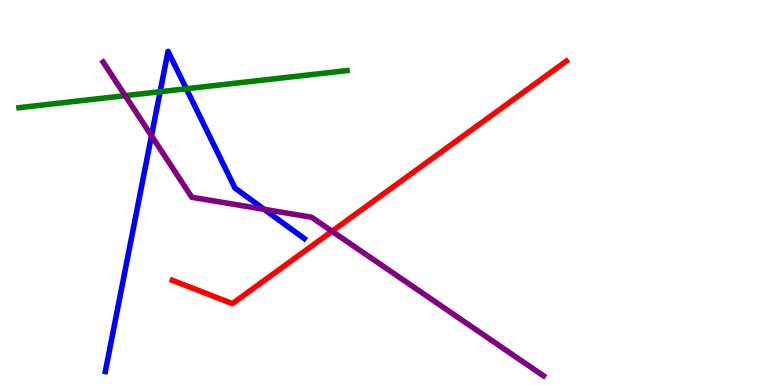[{'lines': ['blue', 'red'], 'intersections': []}, {'lines': ['green', 'red'], 'intersections': []}, {'lines': ['purple', 'red'], 'intersections': [{'x': 4.28, 'y': 3.99}]}, {'lines': ['blue', 'green'], 'intersections': [{'x': 2.07, 'y': 7.62}, {'x': 2.4, 'y': 7.69}]}, {'lines': ['blue', 'purple'], 'intersections': [{'x': 1.95, 'y': 6.47}, {'x': 3.41, 'y': 4.56}]}, {'lines': ['green', 'purple'], 'intersections': [{'x': 1.62, 'y': 7.52}]}]